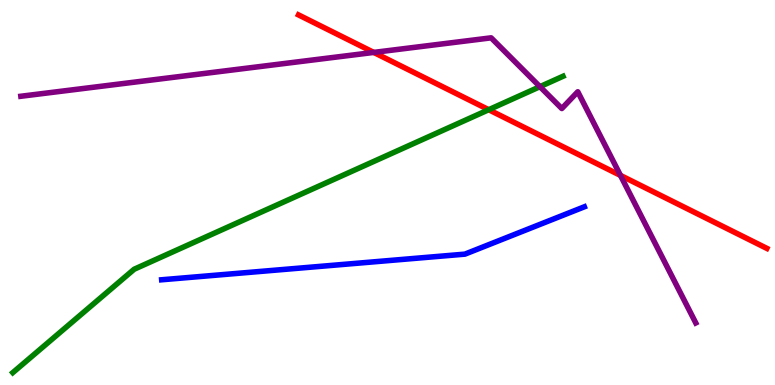[{'lines': ['blue', 'red'], 'intersections': []}, {'lines': ['green', 'red'], 'intersections': [{'x': 6.31, 'y': 7.15}]}, {'lines': ['purple', 'red'], 'intersections': [{'x': 4.82, 'y': 8.64}, {'x': 8.01, 'y': 5.44}]}, {'lines': ['blue', 'green'], 'intersections': []}, {'lines': ['blue', 'purple'], 'intersections': []}, {'lines': ['green', 'purple'], 'intersections': [{'x': 6.97, 'y': 7.75}]}]